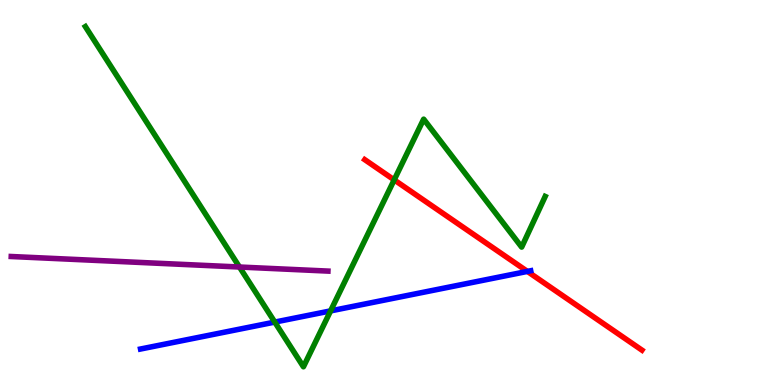[{'lines': ['blue', 'red'], 'intersections': [{'x': 6.81, 'y': 2.95}]}, {'lines': ['green', 'red'], 'intersections': [{'x': 5.09, 'y': 5.33}]}, {'lines': ['purple', 'red'], 'intersections': []}, {'lines': ['blue', 'green'], 'intersections': [{'x': 3.55, 'y': 1.63}, {'x': 4.27, 'y': 1.92}]}, {'lines': ['blue', 'purple'], 'intersections': []}, {'lines': ['green', 'purple'], 'intersections': [{'x': 3.09, 'y': 3.06}]}]